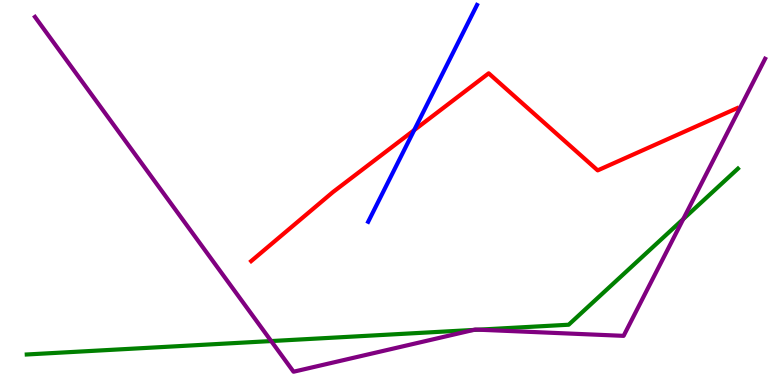[{'lines': ['blue', 'red'], 'intersections': [{'x': 5.34, 'y': 6.62}]}, {'lines': ['green', 'red'], 'intersections': []}, {'lines': ['purple', 'red'], 'intersections': []}, {'lines': ['blue', 'green'], 'intersections': []}, {'lines': ['blue', 'purple'], 'intersections': []}, {'lines': ['green', 'purple'], 'intersections': [{'x': 3.5, 'y': 1.14}, {'x': 6.11, 'y': 1.43}, {'x': 6.17, 'y': 1.44}, {'x': 8.82, 'y': 4.31}]}]